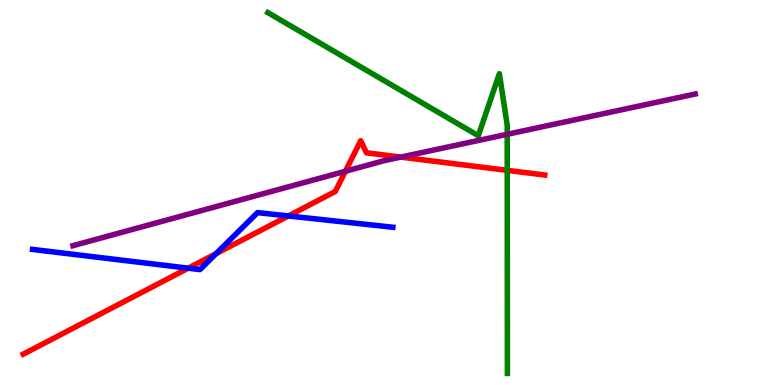[{'lines': ['blue', 'red'], 'intersections': [{'x': 2.43, 'y': 3.03}, {'x': 2.79, 'y': 3.41}, {'x': 3.72, 'y': 4.39}]}, {'lines': ['green', 'red'], 'intersections': [{'x': 6.55, 'y': 5.58}]}, {'lines': ['purple', 'red'], 'intersections': [{'x': 4.46, 'y': 5.55}, {'x': 5.17, 'y': 5.92}]}, {'lines': ['blue', 'green'], 'intersections': []}, {'lines': ['blue', 'purple'], 'intersections': []}, {'lines': ['green', 'purple'], 'intersections': [{'x': 6.54, 'y': 6.51}]}]